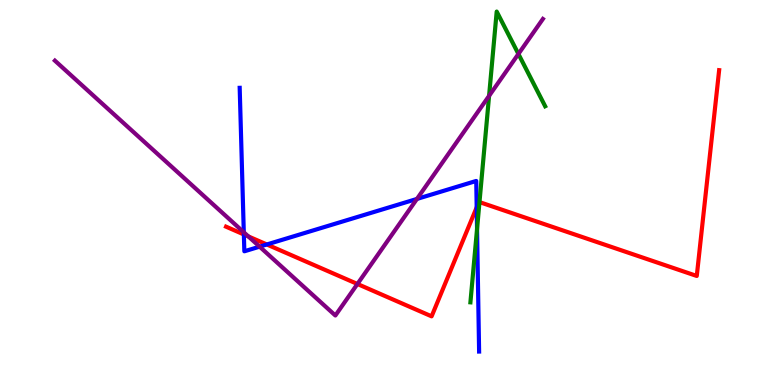[{'lines': ['blue', 'red'], 'intersections': [{'x': 3.15, 'y': 3.91}, {'x': 3.44, 'y': 3.65}, {'x': 6.15, 'y': 4.61}]}, {'lines': ['green', 'red'], 'intersections': [{'x': 6.19, 'y': 4.75}]}, {'lines': ['purple', 'red'], 'intersections': [{'x': 3.2, 'y': 3.86}, {'x': 4.61, 'y': 2.62}]}, {'lines': ['blue', 'green'], 'intersections': [{'x': 6.16, 'y': 4.05}]}, {'lines': ['blue', 'purple'], 'intersections': [{'x': 3.15, 'y': 3.97}, {'x': 3.35, 'y': 3.59}, {'x': 5.38, 'y': 4.83}]}, {'lines': ['green', 'purple'], 'intersections': [{'x': 6.31, 'y': 7.51}, {'x': 6.69, 'y': 8.6}]}]